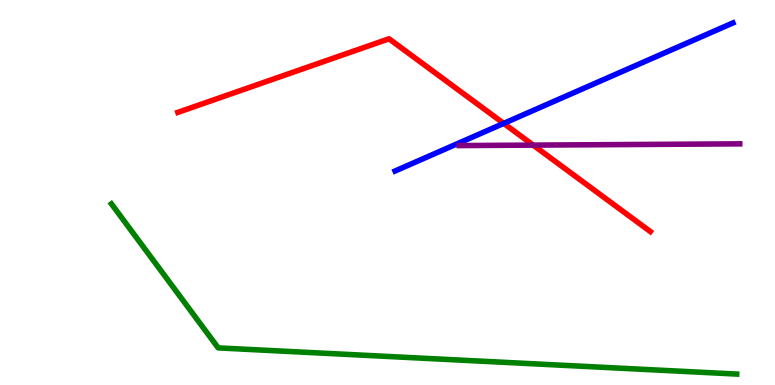[{'lines': ['blue', 'red'], 'intersections': [{'x': 6.5, 'y': 6.79}]}, {'lines': ['green', 'red'], 'intersections': []}, {'lines': ['purple', 'red'], 'intersections': [{'x': 6.88, 'y': 6.23}]}, {'lines': ['blue', 'green'], 'intersections': []}, {'lines': ['blue', 'purple'], 'intersections': []}, {'lines': ['green', 'purple'], 'intersections': []}]